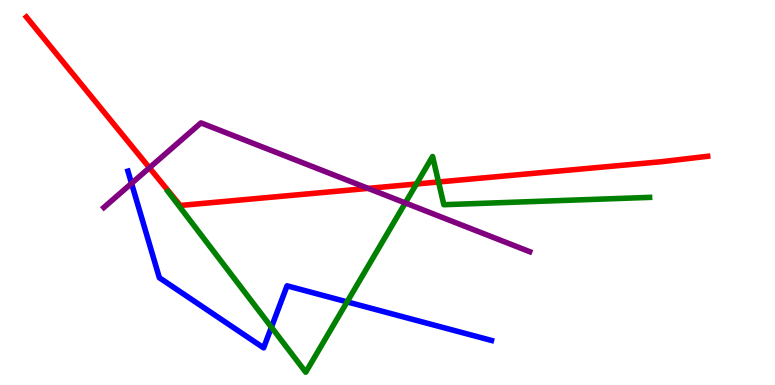[{'lines': ['blue', 'red'], 'intersections': []}, {'lines': ['green', 'red'], 'intersections': [{'x': 5.37, 'y': 5.22}, {'x': 5.66, 'y': 5.27}]}, {'lines': ['purple', 'red'], 'intersections': [{'x': 1.93, 'y': 5.64}, {'x': 4.75, 'y': 5.11}]}, {'lines': ['blue', 'green'], 'intersections': [{'x': 3.5, 'y': 1.5}, {'x': 4.48, 'y': 2.16}]}, {'lines': ['blue', 'purple'], 'intersections': [{'x': 1.7, 'y': 5.24}]}, {'lines': ['green', 'purple'], 'intersections': [{'x': 5.23, 'y': 4.73}]}]